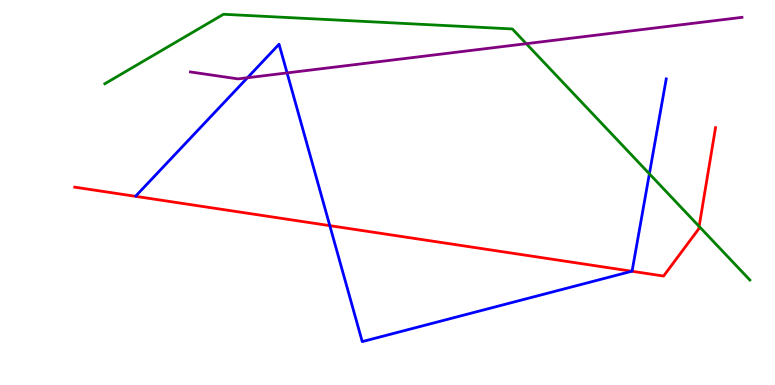[{'lines': ['blue', 'red'], 'intersections': [{'x': 4.26, 'y': 4.14}, {'x': 8.15, 'y': 2.95}]}, {'lines': ['green', 'red'], 'intersections': [{'x': 9.02, 'y': 4.12}]}, {'lines': ['purple', 'red'], 'intersections': []}, {'lines': ['blue', 'green'], 'intersections': [{'x': 8.38, 'y': 5.49}]}, {'lines': ['blue', 'purple'], 'intersections': [{'x': 3.19, 'y': 7.98}, {'x': 3.7, 'y': 8.11}]}, {'lines': ['green', 'purple'], 'intersections': [{'x': 6.79, 'y': 8.87}]}]